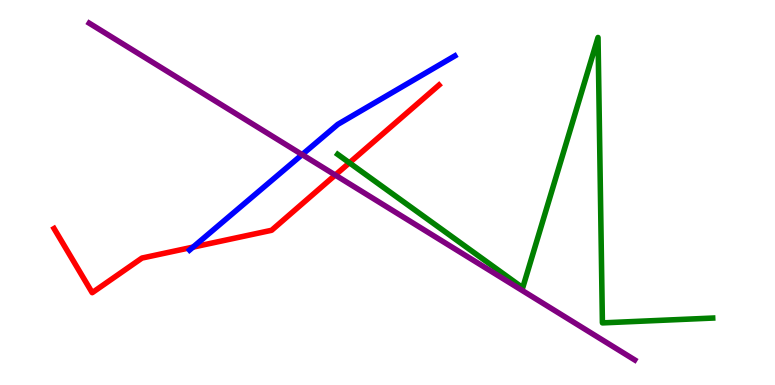[{'lines': ['blue', 'red'], 'intersections': [{'x': 2.49, 'y': 3.58}]}, {'lines': ['green', 'red'], 'intersections': [{'x': 4.51, 'y': 5.77}]}, {'lines': ['purple', 'red'], 'intersections': [{'x': 4.33, 'y': 5.45}]}, {'lines': ['blue', 'green'], 'intersections': []}, {'lines': ['blue', 'purple'], 'intersections': [{'x': 3.9, 'y': 5.98}]}, {'lines': ['green', 'purple'], 'intersections': []}]